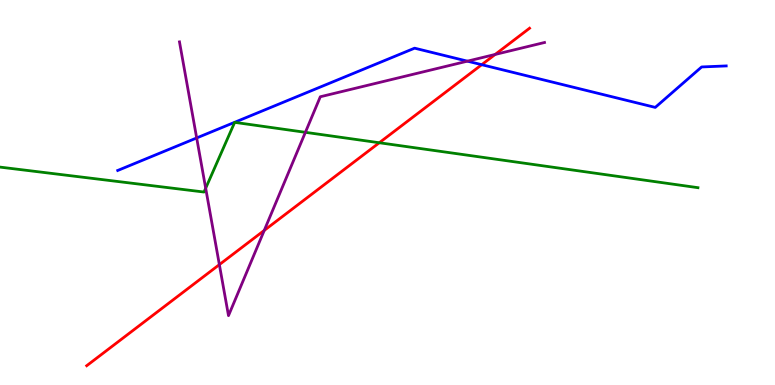[{'lines': ['blue', 'red'], 'intersections': [{'x': 6.22, 'y': 8.32}]}, {'lines': ['green', 'red'], 'intersections': [{'x': 4.89, 'y': 6.29}]}, {'lines': ['purple', 'red'], 'intersections': [{'x': 2.83, 'y': 3.13}, {'x': 3.41, 'y': 4.02}, {'x': 6.39, 'y': 8.59}]}, {'lines': ['blue', 'green'], 'intersections': []}, {'lines': ['blue', 'purple'], 'intersections': [{'x': 2.54, 'y': 6.42}, {'x': 6.03, 'y': 8.41}]}, {'lines': ['green', 'purple'], 'intersections': [{'x': 2.65, 'y': 5.11}, {'x': 3.94, 'y': 6.56}]}]